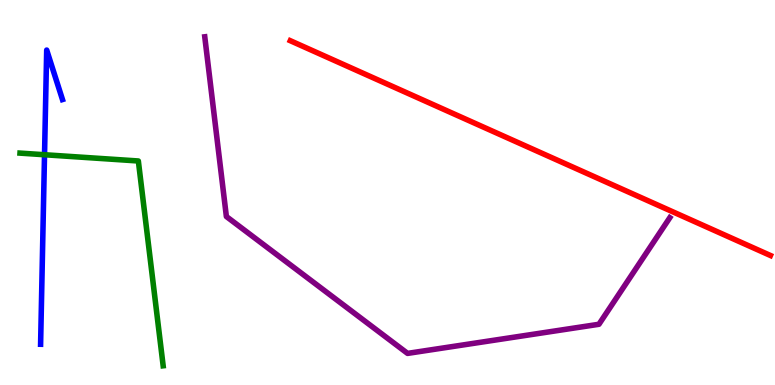[{'lines': ['blue', 'red'], 'intersections': []}, {'lines': ['green', 'red'], 'intersections': []}, {'lines': ['purple', 'red'], 'intersections': []}, {'lines': ['blue', 'green'], 'intersections': [{'x': 0.575, 'y': 5.98}]}, {'lines': ['blue', 'purple'], 'intersections': []}, {'lines': ['green', 'purple'], 'intersections': []}]